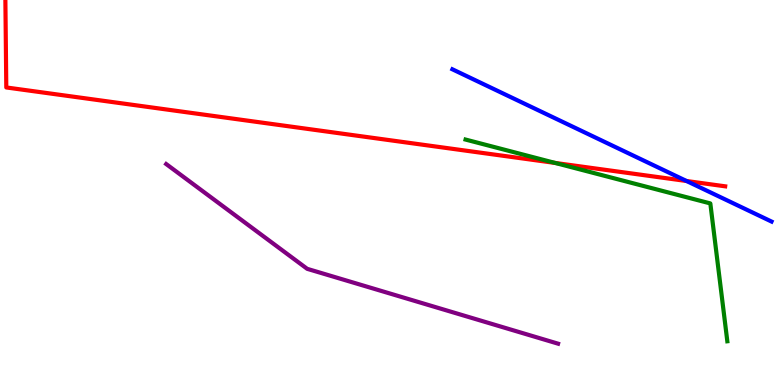[{'lines': ['blue', 'red'], 'intersections': [{'x': 8.86, 'y': 5.3}]}, {'lines': ['green', 'red'], 'intersections': [{'x': 7.16, 'y': 5.77}]}, {'lines': ['purple', 'red'], 'intersections': []}, {'lines': ['blue', 'green'], 'intersections': []}, {'lines': ['blue', 'purple'], 'intersections': []}, {'lines': ['green', 'purple'], 'intersections': []}]